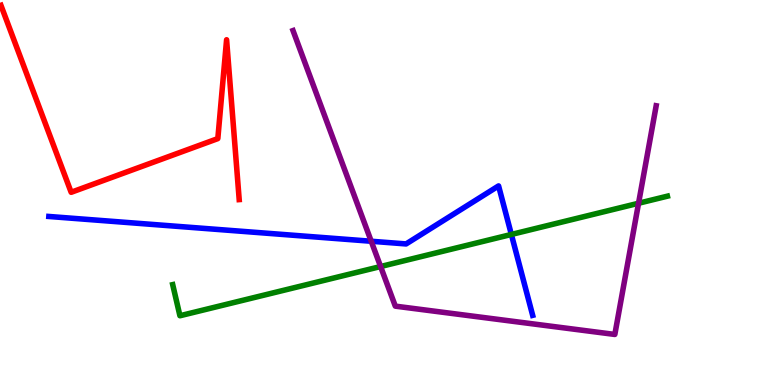[{'lines': ['blue', 'red'], 'intersections': []}, {'lines': ['green', 'red'], 'intersections': []}, {'lines': ['purple', 'red'], 'intersections': []}, {'lines': ['blue', 'green'], 'intersections': [{'x': 6.6, 'y': 3.91}]}, {'lines': ['blue', 'purple'], 'intersections': [{'x': 4.79, 'y': 3.73}]}, {'lines': ['green', 'purple'], 'intersections': [{'x': 4.91, 'y': 3.08}, {'x': 8.24, 'y': 4.72}]}]